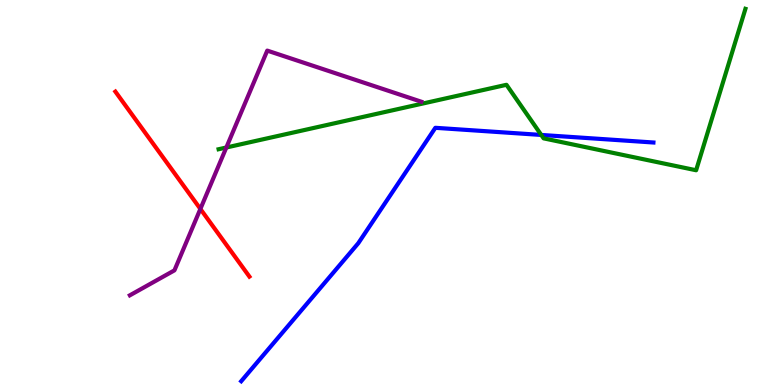[{'lines': ['blue', 'red'], 'intersections': []}, {'lines': ['green', 'red'], 'intersections': []}, {'lines': ['purple', 'red'], 'intersections': [{'x': 2.59, 'y': 4.57}]}, {'lines': ['blue', 'green'], 'intersections': [{'x': 6.98, 'y': 6.49}]}, {'lines': ['blue', 'purple'], 'intersections': []}, {'lines': ['green', 'purple'], 'intersections': [{'x': 2.92, 'y': 6.17}]}]